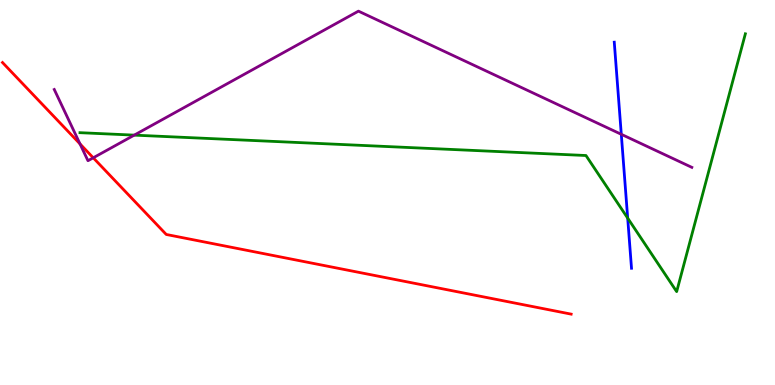[{'lines': ['blue', 'red'], 'intersections': []}, {'lines': ['green', 'red'], 'intersections': []}, {'lines': ['purple', 'red'], 'intersections': [{'x': 1.03, 'y': 6.26}, {'x': 1.2, 'y': 5.9}]}, {'lines': ['blue', 'green'], 'intersections': [{'x': 8.1, 'y': 4.33}]}, {'lines': ['blue', 'purple'], 'intersections': [{'x': 8.02, 'y': 6.51}]}, {'lines': ['green', 'purple'], 'intersections': [{'x': 1.73, 'y': 6.49}]}]